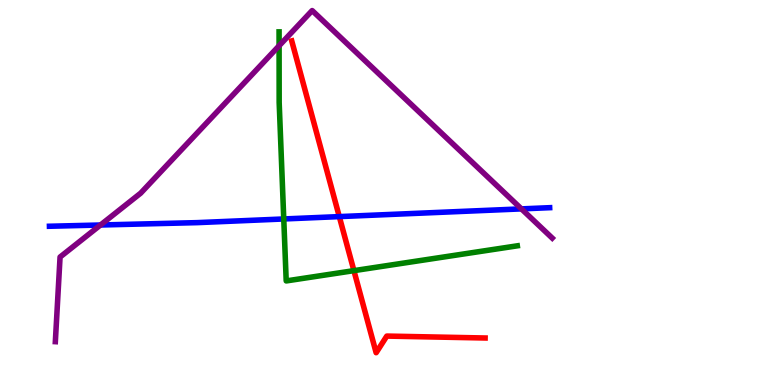[{'lines': ['blue', 'red'], 'intersections': [{'x': 4.38, 'y': 4.37}]}, {'lines': ['green', 'red'], 'intersections': [{'x': 4.57, 'y': 2.97}]}, {'lines': ['purple', 'red'], 'intersections': []}, {'lines': ['blue', 'green'], 'intersections': [{'x': 3.66, 'y': 4.31}]}, {'lines': ['blue', 'purple'], 'intersections': [{'x': 1.3, 'y': 4.16}, {'x': 6.73, 'y': 4.57}]}, {'lines': ['green', 'purple'], 'intersections': [{'x': 3.6, 'y': 8.81}]}]